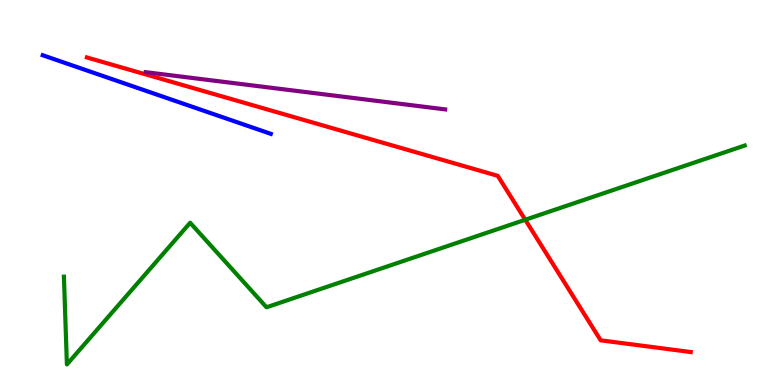[{'lines': ['blue', 'red'], 'intersections': []}, {'lines': ['green', 'red'], 'intersections': [{'x': 6.78, 'y': 4.29}]}, {'lines': ['purple', 'red'], 'intersections': []}, {'lines': ['blue', 'green'], 'intersections': []}, {'lines': ['blue', 'purple'], 'intersections': []}, {'lines': ['green', 'purple'], 'intersections': []}]